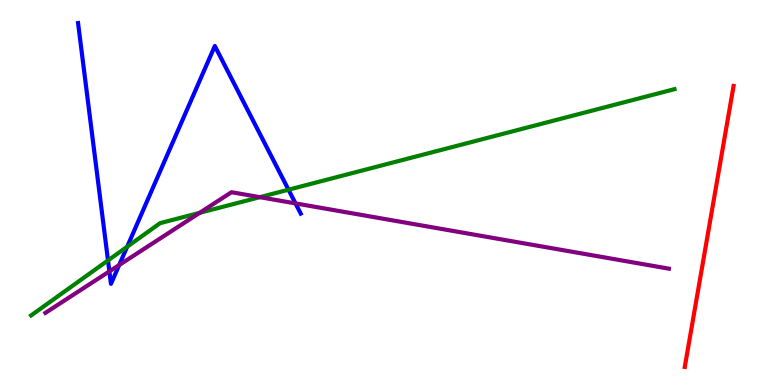[{'lines': ['blue', 'red'], 'intersections': []}, {'lines': ['green', 'red'], 'intersections': []}, {'lines': ['purple', 'red'], 'intersections': []}, {'lines': ['blue', 'green'], 'intersections': [{'x': 1.39, 'y': 3.24}, {'x': 1.64, 'y': 3.59}, {'x': 3.72, 'y': 5.07}]}, {'lines': ['blue', 'purple'], 'intersections': [{'x': 1.41, 'y': 2.95}, {'x': 1.54, 'y': 3.12}, {'x': 3.81, 'y': 4.72}]}, {'lines': ['green', 'purple'], 'intersections': [{'x': 2.58, 'y': 4.47}, {'x': 3.35, 'y': 4.88}]}]